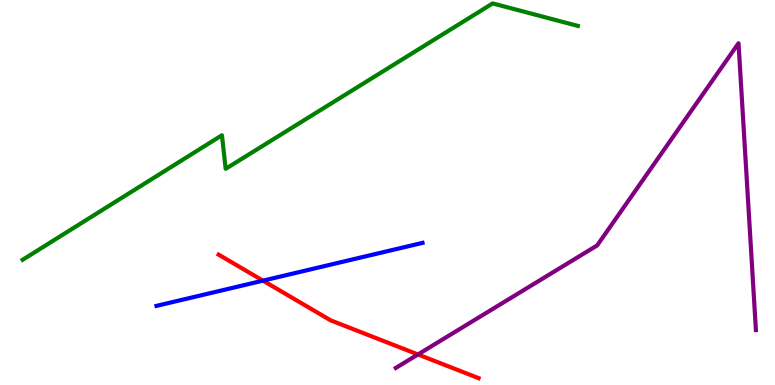[{'lines': ['blue', 'red'], 'intersections': [{'x': 3.39, 'y': 2.71}]}, {'lines': ['green', 'red'], 'intersections': []}, {'lines': ['purple', 'red'], 'intersections': [{'x': 5.39, 'y': 0.793}]}, {'lines': ['blue', 'green'], 'intersections': []}, {'lines': ['blue', 'purple'], 'intersections': []}, {'lines': ['green', 'purple'], 'intersections': []}]